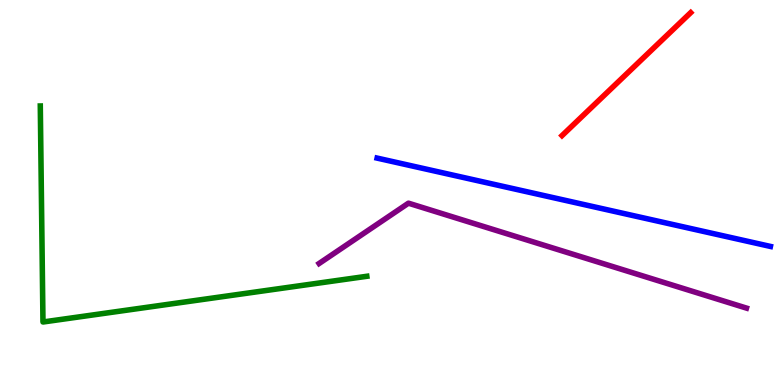[{'lines': ['blue', 'red'], 'intersections': []}, {'lines': ['green', 'red'], 'intersections': []}, {'lines': ['purple', 'red'], 'intersections': []}, {'lines': ['blue', 'green'], 'intersections': []}, {'lines': ['blue', 'purple'], 'intersections': []}, {'lines': ['green', 'purple'], 'intersections': []}]